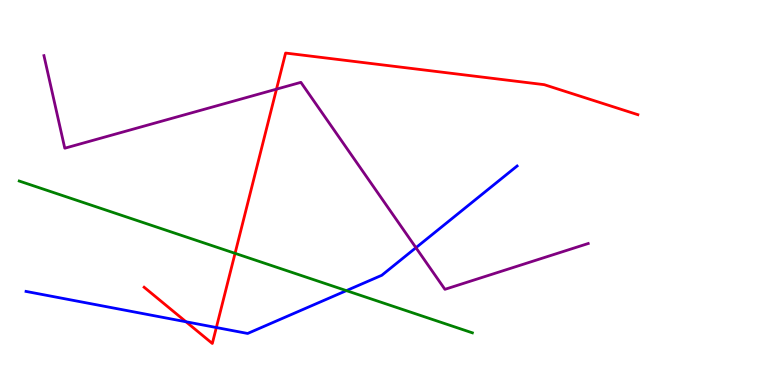[{'lines': ['blue', 'red'], 'intersections': [{'x': 2.4, 'y': 1.64}, {'x': 2.79, 'y': 1.49}]}, {'lines': ['green', 'red'], 'intersections': [{'x': 3.03, 'y': 3.42}]}, {'lines': ['purple', 'red'], 'intersections': [{'x': 3.57, 'y': 7.68}]}, {'lines': ['blue', 'green'], 'intersections': [{'x': 4.47, 'y': 2.45}]}, {'lines': ['blue', 'purple'], 'intersections': [{'x': 5.37, 'y': 3.57}]}, {'lines': ['green', 'purple'], 'intersections': []}]